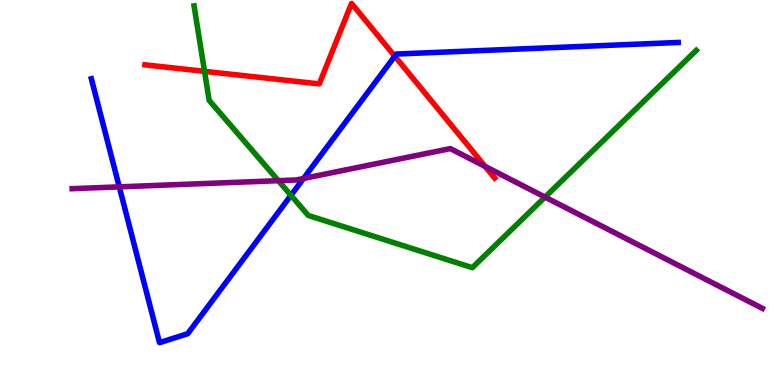[{'lines': ['blue', 'red'], 'intersections': [{'x': 5.09, 'y': 8.54}]}, {'lines': ['green', 'red'], 'intersections': [{'x': 2.64, 'y': 8.15}]}, {'lines': ['purple', 'red'], 'intersections': [{'x': 6.26, 'y': 5.68}]}, {'lines': ['blue', 'green'], 'intersections': [{'x': 3.75, 'y': 4.93}]}, {'lines': ['blue', 'purple'], 'intersections': [{'x': 1.54, 'y': 5.15}, {'x': 3.92, 'y': 5.36}]}, {'lines': ['green', 'purple'], 'intersections': [{'x': 3.59, 'y': 5.31}, {'x': 7.03, 'y': 4.88}]}]